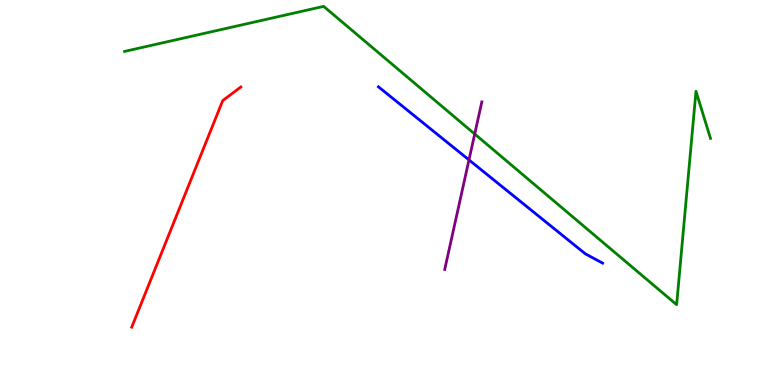[{'lines': ['blue', 'red'], 'intersections': []}, {'lines': ['green', 'red'], 'intersections': []}, {'lines': ['purple', 'red'], 'intersections': []}, {'lines': ['blue', 'green'], 'intersections': []}, {'lines': ['blue', 'purple'], 'intersections': [{'x': 6.05, 'y': 5.85}]}, {'lines': ['green', 'purple'], 'intersections': [{'x': 6.13, 'y': 6.52}]}]